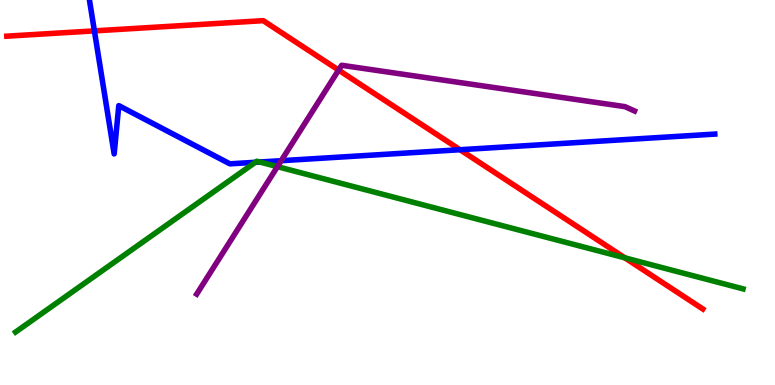[{'lines': ['blue', 'red'], 'intersections': [{'x': 1.22, 'y': 9.2}, {'x': 5.94, 'y': 6.11}]}, {'lines': ['green', 'red'], 'intersections': [{'x': 8.06, 'y': 3.3}]}, {'lines': ['purple', 'red'], 'intersections': [{'x': 4.37, 'y': 8.18}]}, {'lines': ['blue', 'green'], 'intersections': [{'x': 3.29, 'y': 5.78}, {'x': 3.35, 'y': 5.79}]}, {'lines': ['blue', 'purple'], 'intersections': [{'x': 3.63, 'y': 5.83}]}, {'lines': ['green', 'purple'], 'intersections': [{'x': 3.58, 'y': 5.67}]}]